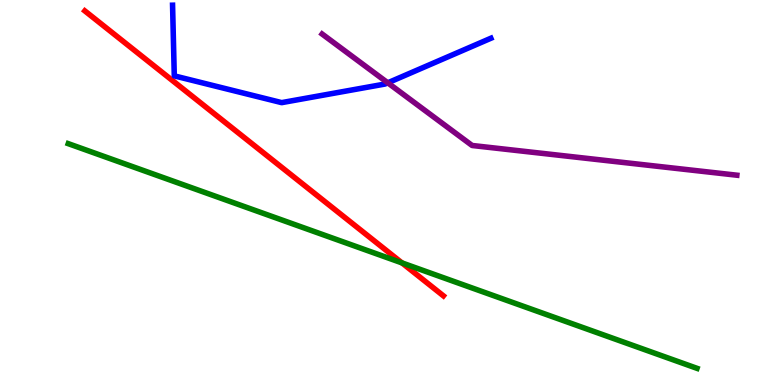[{'lines': ['blue', 'red'], 'intersections': []}, {'lines': ['green', 'red'], 'intersections': [{'x': 5.19, 'y': 3.17}]}, {'lines': ['purple', 'red'], 'intersections': []}, {'lines': ['blue', 'green'], 'intersections': []}, {'lines': ['blue', 'purple'], 'intersections': [{'x': 5.0, 'y': 7.85}]}, {'lines': ['green', 'purple'], 'intersections': []}]